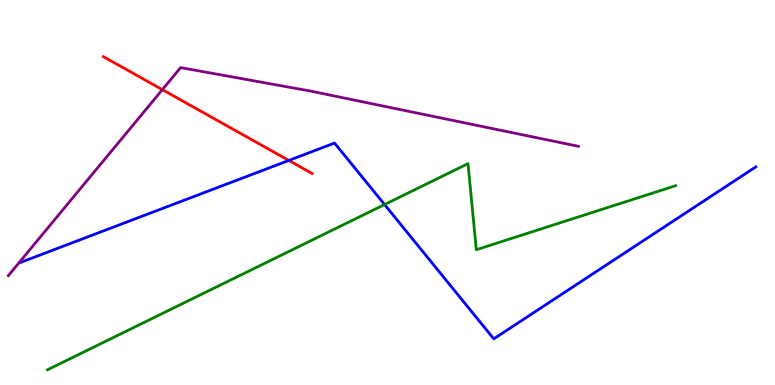[{'lines': ['blue', 'red'], 'intersections': [{'x': 3.73, 'y': 5.83}]}, {'lines': ['green', 'red'], 'intersections': []}, {'lines': ['purple', 'red'], 'intersections': [{'x': 2.09, 'y': 7.67}]}, {'lines': ['blue', 'green'], 'intersections': [{'x': 4.96, 'y': 4.69}]}, {'lines': ['blue', 'purple'], 'intersections': []}, {'lines': ['green', 'purple'], 'intersections': []}]